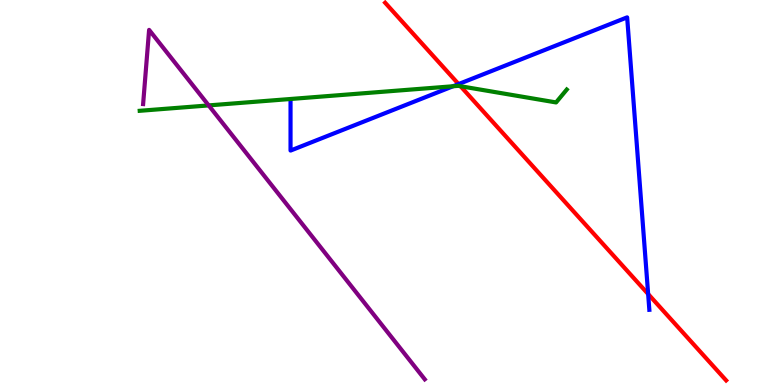[{'lines': ['blue', 'red'], 'intersections': [{'x': 5.92, 'y': 7.82}, {'x': 8.36, 'y': 2.36}]}, {'lines': ['green', 'red'], 'intersections': [{'x': 5.94, 'y': 7.76}]}, {'lines': ['purple', 'red'], 'intersections': []}, {'lines': ['blue', 'green'], 'intersections': [{'x': 5.85, 'y': 7.76}]}, {'lines': ['blue', 'purple'], 'intersections': []}, {'lines': ['green', 'purple'], 'intersections': [{'x': 2.69, 'y': 7.26}]}]